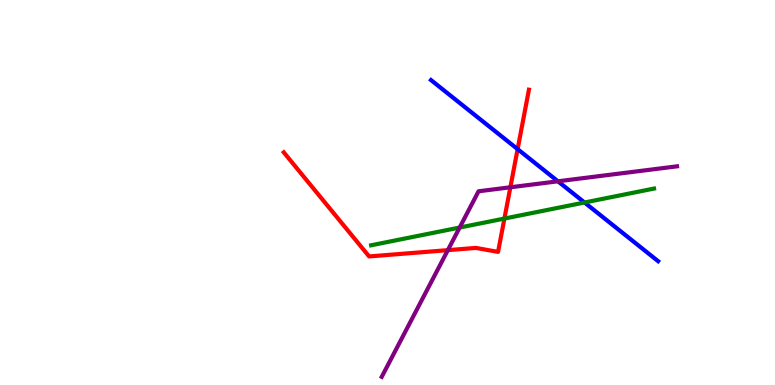[{'lines': ['blue', 'red'], 'intersections': [{'x': 6.68, 'y': 6.13}]}, {'lines': ['green', 'red'], 'intersections': [{'x': 6.51, 'y': 4.32}]}, {'lines': ['purple', 'red'], 'intersections': [{'x': 5.78, 'y': 3.5}, {'x': 6.59, 'y': 5.14}]}, {'lines': ['blue', 'green'], 'intersections': [{'x': 7.54, 'y': 4.74}]}, {'lines': ['blue', 'purple'], 'intersections': [{'x': 7.2, 'y': 5.29}]}, {'lines': ['green', 'purple'], 'intersections': [{'x': 5.93, 'y': 4.09}]}]